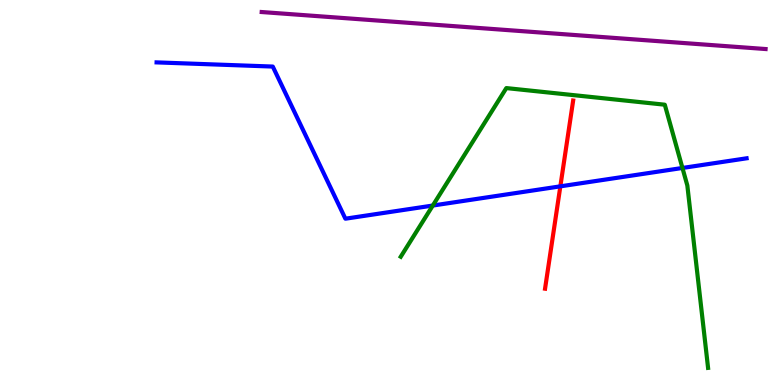[{'lines': ['blue', 'red'], 'intersections': [{'x': 7.23, 'y': 5.16}]}, {'lines': ['green', 'red'], 'intersections': []}, {'lines': ['purple', 'red'], 'intersections': []}, {'lines': ['blue', 'green'], 'intersections': [{'x': 5.58, 'y': 4.66}, {'x': 8.81, 'y': 5.64}]}, {'lines': ['blue', 'purple'], 'intersections': []}, {'lines': ['green', 'purple'], 'intersections': []}]